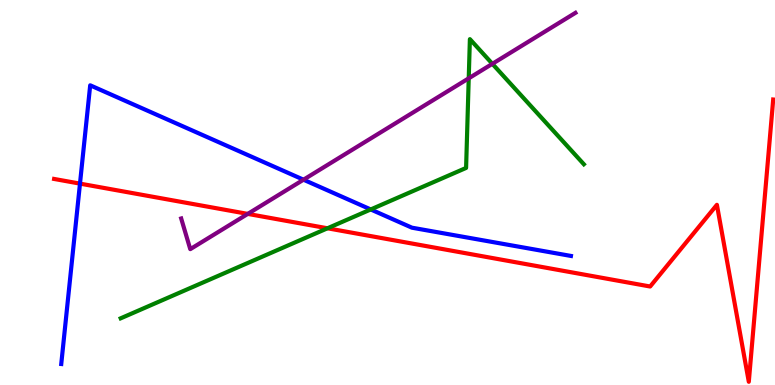[{'lines': ['blue', 'red'], 'intersections': [{'x': 1.03, 'y': 5.23}]}, {'lines': ['green', 'red'], 'intersections': [{'x': 4.23, 'y': 4.07}]}, {'lines': ['purple', 'red'], 'intersections': [{'x': 3.2, 'y': 4.44}]}, {'lines': ['blue', 'green'], 'intersections': [{'x': 4.78, 'y': 4.56}]}, {'lines': ['blue', 'purple'], 'intersections': [{'x': 3.92, 'y': 5.33}]}, {'lines': ['green', 'purple'], 'intersections': [{'x': 6.05, 'y': 7.97}, {'x': 6.35, 'y': 8.34}]}]